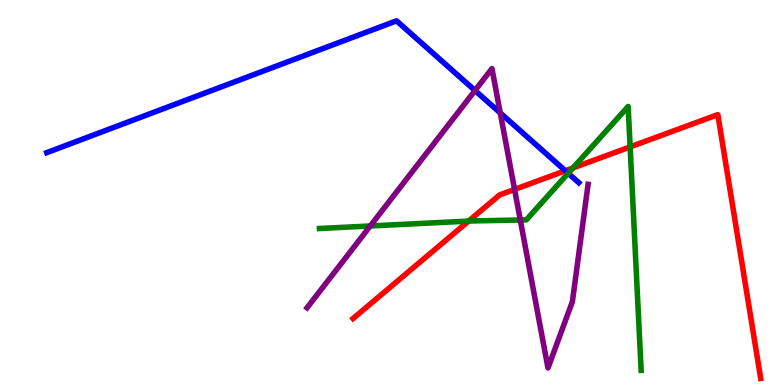[{'lines': ['blue', 'red'], 'intersections': [{'x': 7.29, 'y': 5.57}]}, {'lines': ['green', 'red'], 'intersections': [{'x': 6.05, 'y': 4.26}, {'x': 7.39, 'y': 5.64}, {'x': 8.13, 'y': 6.18}]}, {'lines': ['purple', 'red'], 'intersections': [{'x': 6.64, 'y': 5.08}]}, {'lines': ['blue', 'green'], 'intersections': [{'x': 7.33, 'y': 5.5}]}, {'lines': ['blue', 'purple'], 'intersections': [{'x': 6.13, 'y': 7.65}, {'x': 6.46, 'y': 7.07}]}, {'lines': ['green', 'purple'], 'intersections': [{'x': 4.78, 'y': 4.13}, {'x': 6.71, 'y': 4.29}]}]